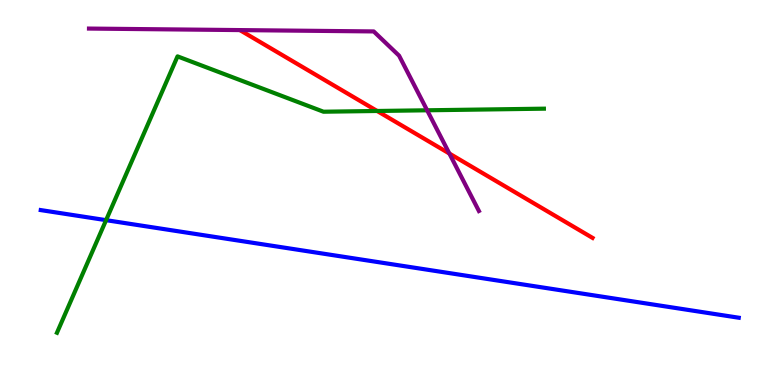[{'lines': ['blue', 'red'], 'intersections': []}, {'lines': ['green', 'red'], 'intersections': [{'x': 4.87, 'y': 7.12}]}, {'lines': ['purple', 'red'], 'intersections': [{'x': 5.8, 'y': 6.01}]}, {'lines': ['blue', 'green'], 'intersections': [{'x': 1.37, 'y': 4.28}]}, {'lines': ['blue', 'purple'], 'intersections': []}, {'lines': ['green', 'purple'], 'intersections': [{'x': 5.51, 'y': 7.14}]}]